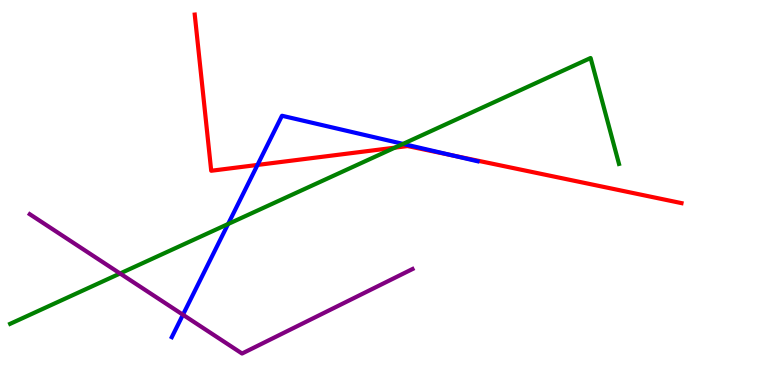[{'lines': ['blue', 'red'], 'intersections': [{'x': 3.32, 'y': 5.72}, {'x': 5.84, 'y': 5.96}]}, {'lines': ['green', 'red'], 'intersections': [{'x': 5.09, 'y': 6.16}]}, {'lines': ['purple', 'red'], 'intersections': []}, {'lines': ['blue', 'green'], 'intersections': [{'x': 2.94, 'y': 4.18}, {'x': 5.2, 'y': 6.26}]}, {'lines': ['blue', 'purple'], 'intersections': [{'x': 2.36, 'y': 1.82}]}, {'lines': ['green', 'purple'], 'intersections': [{'x': 1.55, 'y': 2.9}]}]